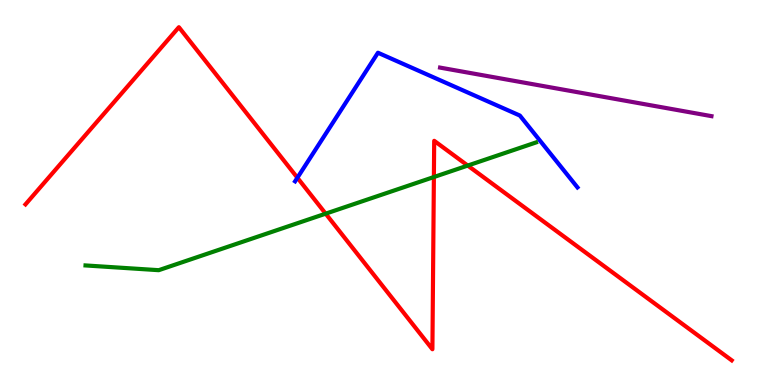[{'lines': ['blue', 'red'], 'intersections': [{'x': 3.84, 'y': 5.38}]}, {'lines': ['green', 'red'], 'intersections': [{'x': 4.2, 'y': 4.45}, {'x': 5.6, 'y': 5.4}, {'x': 6.04, 'y': 5.7}]}, {'lines': ['purple', 'red'], 'intersections': []}, {'lines': ['blue', 'green'], 'intersections': []}, {'lines': ['blue', 'purple'], 'intersections': []}, {'lines': ['green', 'purple'], 'intersections': []}]